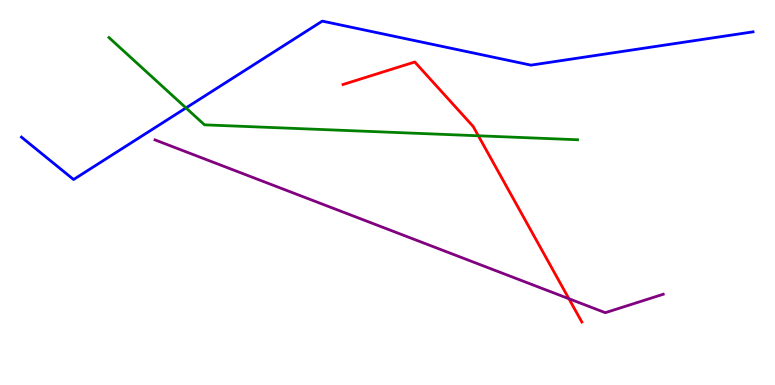[{'lines': ['blue', 'red'], 'intersections': []}, {'lines': ['green', 'red'], 'intersections': [{'x': 6.17, 'y': 6.47}]}, {'lines': ['purple', 'red'], 'intersections': [{'x': 7.34, 'y': 2.24}]}, {'lines': ['blue', 'green'], 'intersections': [{'x': 2.4, 'y': 7.2}]}, {'lines': ['blue', 'purple'], 'intersections': []}, {'lines': ['green', 'purple'], 'intersections': []}]